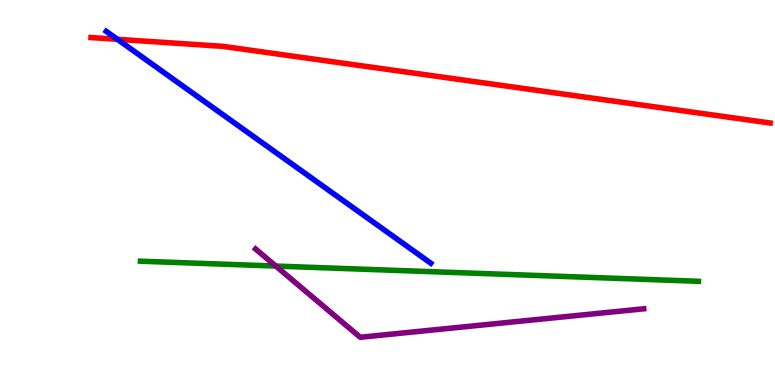[{'lines': ['blue', 'red'], 'intersections': [{'x': 1.51, 'y': 8.98}]}, {'lines': ['green', 'red'], 'intersections': []}, {'lines': ['purple', 'red'], 'intersections': []}, {'lines': ['blue', 'green'], 'intersections': []}, {'lines': ['blue', 'purple'], 'intersections': []}, {'lines': ['green', 'purple'], 'intersections': [{'x': 3.56, 'y': 3.09}]}]